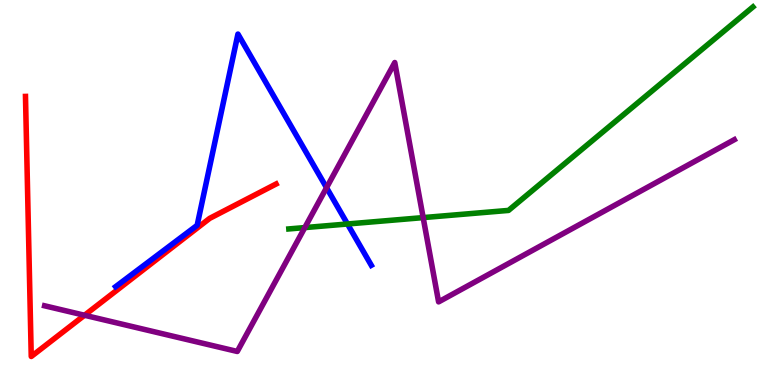[{'lines': ['blue', 'red'], 'intersections': []}, {'lines': ['green', 'red'], 'intersections': []}, {'lines': ['purple', 'red'], 'intersections': [{'x': 1.09, 'y': 1.81}]}, {'lines': ['blue', 'green'], 'intersections': [{'x': 4.48, 'y': 4.18}]}, {'lines': ['blue', 'purple'], 'intersections': [{'x': 4.21, 'y': 5.12}]}, {'lines': ['green', 'purple'], 'intersections': [{'x': 3.93, 'y': 4.09}, {'x': 5.46, 'y': 4.35}]}]